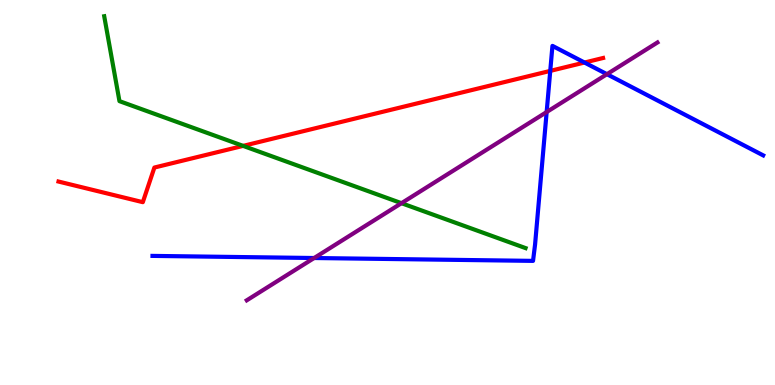[{'lines': ['blue', 'red'], 'intersections': [{'x': 7.1, 'y': 8.16}, {'x': 7.54, 'y': 8.38}]}, {'lines': ['green', 'red'], 'intersections': [{'x': 3.14, 'y': 6.21}]}, {'lines': ['purple', 'red'], 'intersections': []}, {'lines': ['blue', 'green'], 'intersections': []}, {'lines': ['blue', 'purple'], 'intersections': [{'x': 4.05, 'y': 3.3}, {'x': 7.05, 'y': 7.09}, {'x': 7.83, 'y': 8.07}]}, {'lines': ['green', 'purple'], 'intersections': [{'x': 5.18, 'y': 4.72}]}]